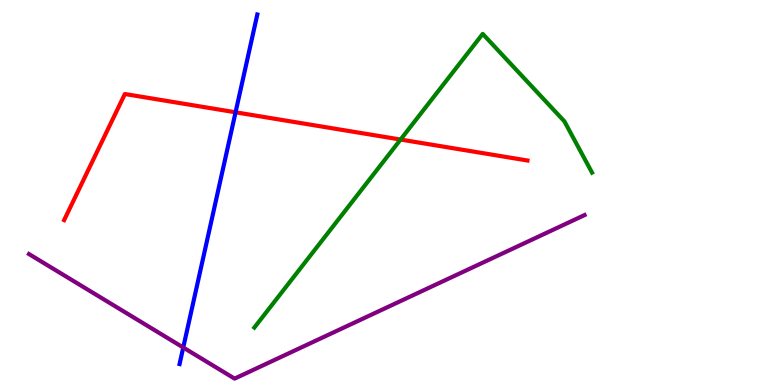[{'lines': ['blue', 'red'], 'intersections': [{'x': 3.04, 'y': 7.08}]}, {'lines': ['green', 'red'], 'intersections': [{'x': 5.17, 'y': 6.38}]}, {'lines': ['purple', 'red'], 'intersections': []}, {'lines': ['blue', 'green'], 'intersections': []}, {'lines': ['blue', 'purple'], 'intersections': [{'x': 2.36, 'y': 0.974}]}, {'lines': ['green', 'purple'], 'intersections': []}]